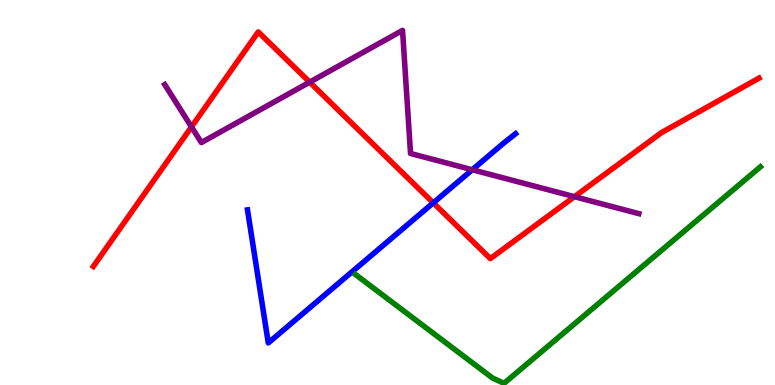[{'lines': ['blue', 'red'], 'intersections': [{'x': 5.59, 'y': 4.73}]}, {'lines': ['green', 'red'], 'intersections': []}, {'lines': ['purple', 'red'], 'intersections': [{'x': 2.47, 'y': 6.7}, {'x': 4.0, 'y': 7.87}, {'x': 7.41, 'y': 4.89}]}, {'lines': ['blue', 'green'], 'intersections': []}, {'lines': ['blue', 'purple'], 'intersections': [{'x': 6.09, 'y': 5.59}]}, {'lines': ['green', 'purple'], 'intersections': []}]